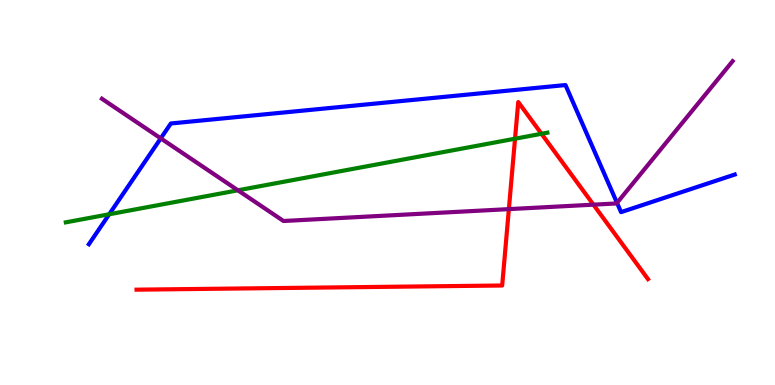[{'lines': ['blue', 'red'], 'intersections': []}, {'lines': ['green', 'red'], 'intersections': [{'x': 6.65, 'y': 6.4}, {'x': 6.99, 'y': 6.53}]}, {'lines': ['purple', 'red'], 'intersections': [{'x': 6.57, 'y': 4.57}, {'x': 7.66, 'y': 4.68}]}, {'lines': ['blue', 'green'], 'intersections': [{'x': 1.41, 'y': 4.43}]}, {'lines': ['blue', 'purple'], 'intersections': [{'x': 2.07, 'y': 6.41}, {'x': 7.96, 'y': 4.73}]}, {'lines': ['green', 'purple'], 'intersections': [{'x': 3.07, 'y': 5.06}]}]